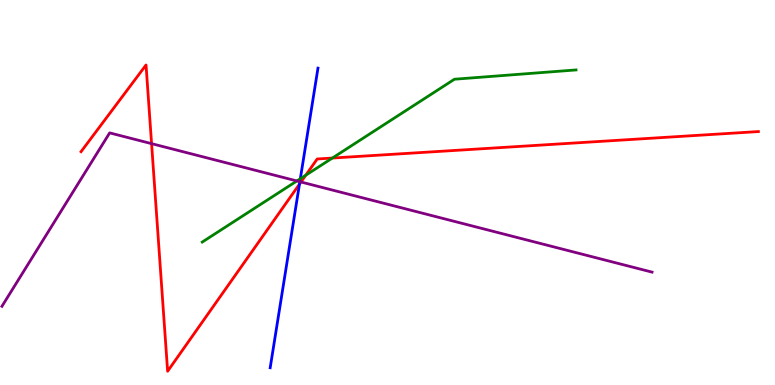[{'lines': ['blue', 'red'], 'intersections': [{'x': 3.86, 'y': 5.22}]}, {'lines': ['green', 'red'], 'intersections': [{'x': 3.95, 'y': 5.45}, {'x': 4.29, 'y': 5.9}]}, {'lines': ['purple', 'red'], 'intersections': [{'x': 1.96, 'y': 6.27}, {'x': 3.88, 'y': 5.27}]}, {'lines': ['blue', 'green'], 'intersections': [{'x': 3.88, 'y': 5.36}]}, {'lines': ['blue', 'purple'], 'intersections': [{'x': 3.87, 'y': 5.28}]}, {'lines': ['green', 'purple'], 'intersections': [{'x': 3.83, 'y': 5.3}]}]